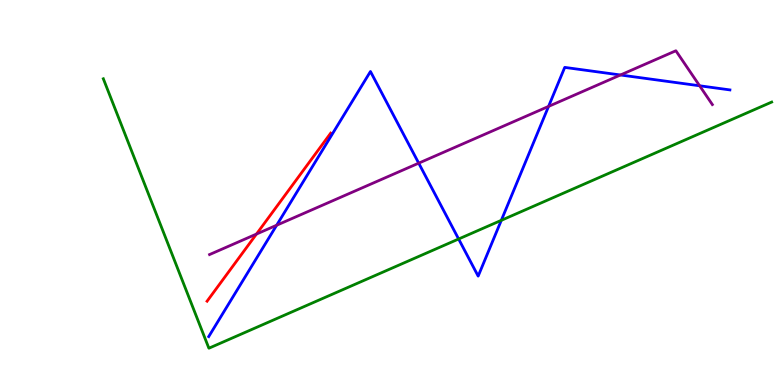[{'lines': ['blue', 'red'], 'intersections': []}, {'lines': ['green', 'red'], 'intersections': []}, {'lines': ['purple', 'red'], 'intersections': [{'x': 3.31, 'y': 3.92}]}, {'lines': ['blue', 'green'], 'intersections': [{'x': 5.92, 'y': 3.79}, {'x': 6.47, 'y': 4.28}]}, {'lines': ['blue', 'purple'], 'intersections': [{'x': 3.57, 'y': 4.15}, {'x': 5.4, 'y': 5.76}, {'x': 7.08, 'y': 7.24}, {'x': 8.01, 'y': 8.05}, {'x': 9.03, 'y': 7.77}]}, {'lines': ['green', 'purple'], 'intersections': []}]